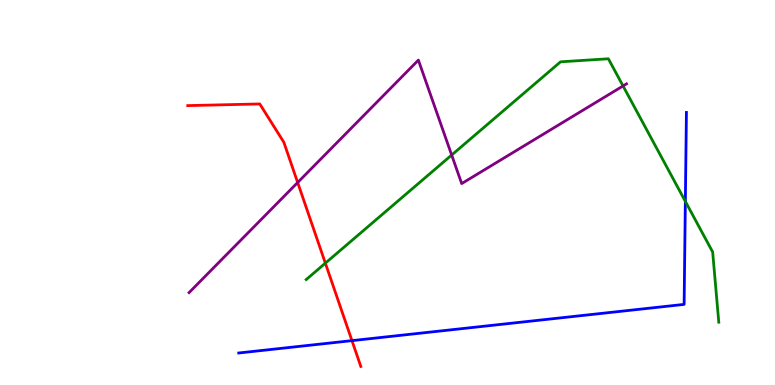[{'lines': ['blue', 'red'], 'intersections': [{'x': 4.54, 'y': 1.15}]}, {'lines': ['green', 'red'], 'intersections': [{'x': 4.2, 'y': 3.16}]}, {'lines': ['purple', 'red'], 'intersections': [{'x': 3.84, 'y': 5.26}]}, {'lines': ['blue', 'green'], 'intersections': [{'x': 8.84, 'y': 4.77}]}, {'lines': ['blue', 'purple'], 'intersections': []}, {'lines': ['green', 'purple'], 'intersections': [{'x': 5.83, 'y': 5.97}, {'x': 8.04, 'y': 7.77}]}]